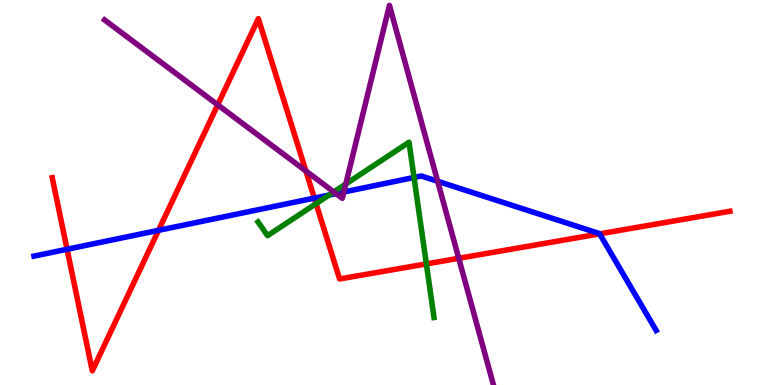[{'lines': ['blue', 'red'], 'intersections': [{'x': 0.865, 'y': 3.53}, {'x': 2.05, 'y': 4.02}, {'x': 4.06, 'y': 4.85}, {'x': 7.74, 'y': 3.93}]}, {'lines': ['green', 'red'], 'intersections': [{'x': 4.08, 'y': 4.71}, {'x': 5.5, 'y': 3.15}]}, {'lines': ['purple', 'red'], 'intersections': [{'x': 2.81, 'y': 7.28}, {'x': 3.95, 'y': 5.56}, {'x': 5.92, 'y': 3.29}]}, {'lines': ['blue', 'green'], 'intersections': [{'x': 4.25, 'y': 4.93}, {'x': 5.34, 'y': 5.39}]}, {'lines': ['blue', 'purple'], 'intersections': [{'x': 4.34, 'y': 4.97}, {'x': 4.44, 'y': 5.01}, {'x': 5.65, 'y': 5.29}]}, {'lines': ['green', 'purple'], 'intersections': [{'x': 4.31, 'y': 5.01}, {'x': 4.46, 'y': 5.22}]}]